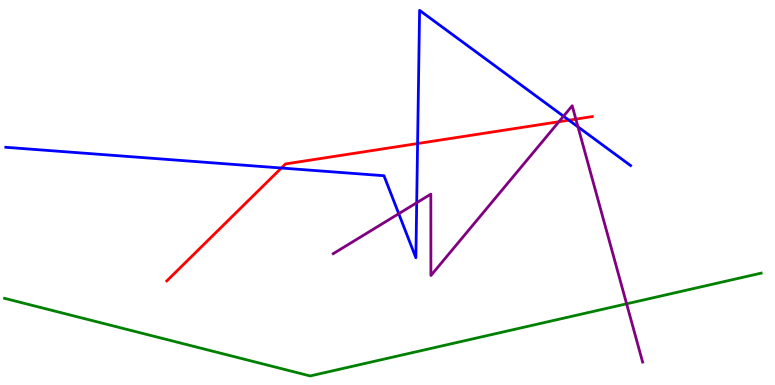[{'lines': ['blue', 'red'], 'intersections': [{'x': 3.63, 'y': 5.64}, {'x': 5.39, 'y': 6.27}, {'x': 7.34, 'y': 6.88}]}, {'lines': ['green', 'red'], 'intersections': []}, {'lines': ['purple', 'red'], 'intersections': [{'x': 7.21, 'y': 6.84}, {'x': 7.43, 'y': 6.91}]}, {'lines': ['blue', 'green'], 'intersections': []}, {'lines': ['blue', 'purple'], 'intersections': [{'x': 5.15, 'y': 4.45}, {'x': 5.38, 'y': 4.73}, {'x': 7.27, 'y': 6.98}, {'x': 7.46, 'y': 6.7}]}, {'lines': ['green', 'purple'], 'intersections': [{'x': 8.09, 'y': 2.11}]}]